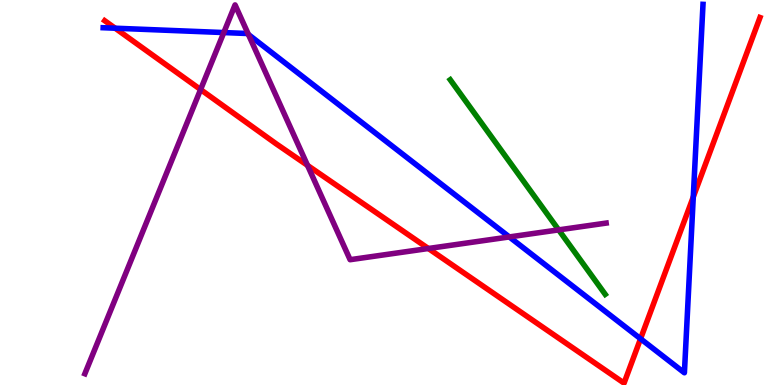[{'lines': ['blue', 'red'], 'intersections': [{'x': 1.49, 'y': 9.27}, {'x': 8.27, 'y': 1.2}, {'x': 8.95, 'y': 4.88}]}, {'lines': ['green', 'red'], 'intersections': []}, {'lines': ['purple', 'red'], 'intersections': [{'x': 2.59, 'y': 7.67}, {'x': 3.97, 'y': 5.7}, {'x': 5.53, 'y': 3.55}]}, {'lines': ['blue', 'green'], 'intersections': []}, {'lines': ['blue', 'purple'], 'intersections': [{'x': 2.89, 'y': 9.15}, {'x': 3.21, 'y': 9.1}, {'x': 6.57, 'y': 3.85}]}, {'lines': ['green', 'purple'], 'intersections': [{'x': 7.21, 'y': 4.03}]}]